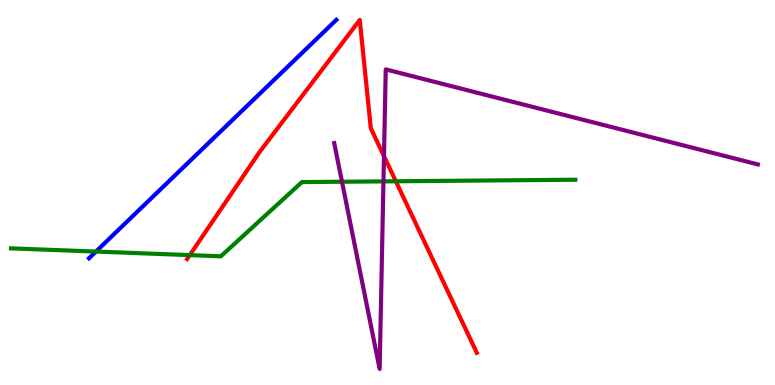[{'lines': ['blue', 'red'], 'intersections': []}, {'lines': ['green', 'red'], 'intersections': [{'x': 2.45, 'y': 3.37}, {'x': 5.11, 'y': 5.29}]}, {'lines': ['purple', 'red'], 'intersections': [{'x': 4.95, 'y': 5.94}]}, {'lines': ['blue', 'green'], 'intersections': [{'x': 1.24, 'y': 3.47}]}, {'lines': ['blue', 'purple'], 'intersections': []}, {'lines': ['green', 'purple'], 'intersections': [{'x': 4.41, 'y': 5.28}, {'x': 4.95, 'y': 5.29}]}]